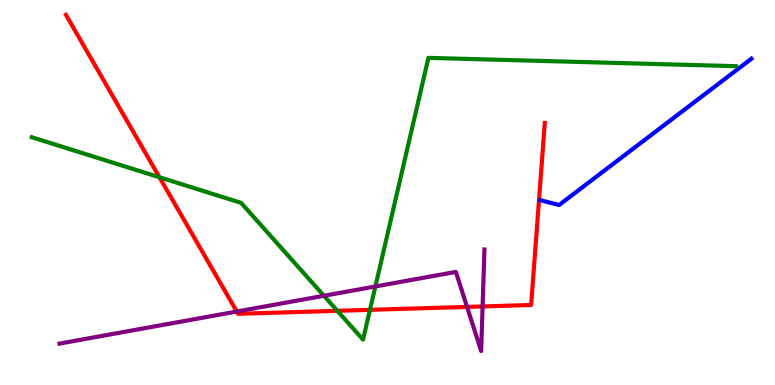[{'lines': ['blue', 'red'], 'intersections': []}, {'lines': ['green', 'red'], 'intersections': [{'x': 2.06, 'y': 5.4}, {'x': 4.35, 'y': 1.93}, {'x': 4.77, 'y': 1.95}]}, {'lines': ['purple', 'red'], 'intersections': [{'x': 3.06, 'y': 1.91}, {'x': 6.03, 'y': 2.03}, {'x': 6.23, 'y': 2.04}]}, {'lines': ['blue', 'green'], 'intersections': []}, {'lines': ['blue', 'purple'], 'intersections': []}, {'lines': ['green', 'purple'], 'intersections': [{'x': 4.18, 'y': 2.32}, {'x': 4.84, 'y': 2.56}]}]